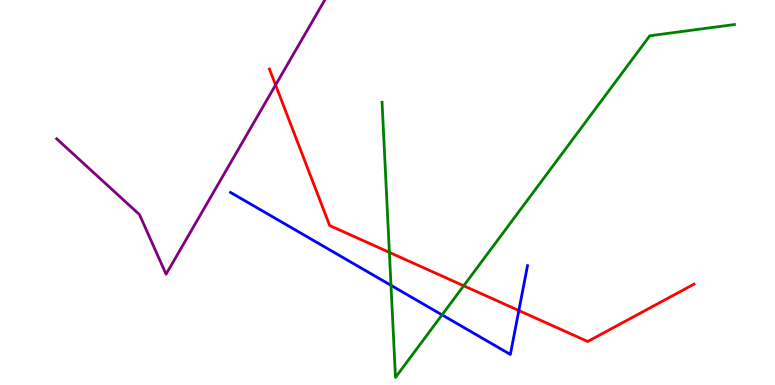[{'lines': ['blue', 'red'], 'intersections': [{'x': 6.69, 'y': 1.93}]}, {'lines': ['green', 'red'], 'intersections': [{'x': 5.02, 'y': 3.44}, {'x': 5.98, 'y': 2.58}]}, {'lines': ['purple', 'red'], 'intersections': [{'x': 3.56, 'y': 7.79}]}, {'lines': ['blue', 'green'], 'intersections': [{'x': 5.04, 'y': 2.59}, {'x': 5.7, 'y': 1.82}]}, {'lines': ['blue', 'purple'], 'intersections': []}, {'lines': ['green', 'purple'], 'intersections': []}]